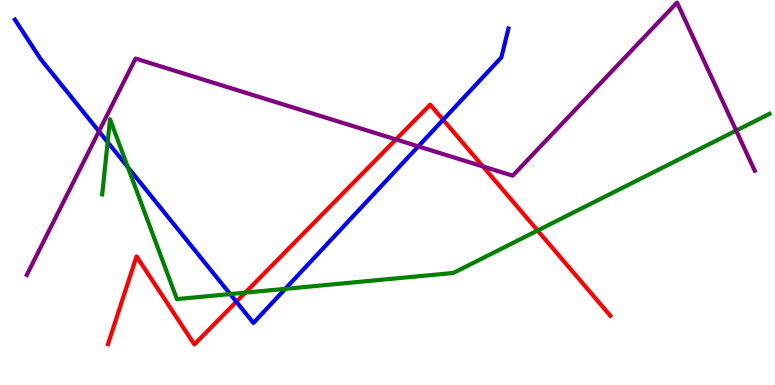[{'lines': ['blue', 'red'], 'intersections': [{'x': 3.05, 'y': 2.16}, {'x': 5.72, 'y': 6.89}]}, {'lines': ['green', 'red'], 'intersections': [{'x': 3.16, 'y': 2.4}, {'x': 6.94, 'y': 4.01}]}, {'lines': ['purple', 'red'], 'intersections': [{'x': 5.11, 'y': 6.38}, {'x': 6.23, 'y': 5.68}]}, {'lines': ['blue', 'green'], 'intersections': [{'x': 1.39, 'y': 6.31}, {'x': 1.65, 'y': 5.66}, {'x': 2.97, 'y': 2.36}, {'x': 3.68, 'y': 2.5}]}, {'lines': ['blue', 'purple'], 'intersections': [{'x': 1.28, 'y': 6.59}, {'x': 5.4, 'y': 6.2}]}, {'lines': ['green', 'purple'], 'intersections': [{'x': 9.5, 'y': 6.61}]}]